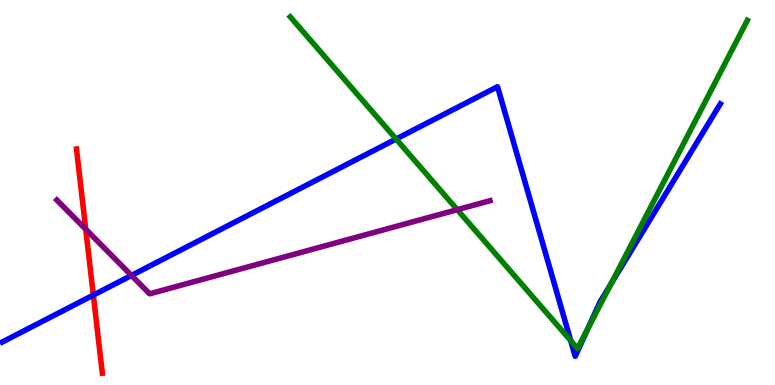[{'lines': ['blue', 'red'], 'intersections': [{'x': 1.2, 'y': 2.33}]}, {'lines': ['green', 'red'], 'intersections': []}, {'lines': ['purple', 'red'], 'intersections': [{'x': 1.11, 'y': 4.05}]}, {'lines': ['blue', 'green'], 'intersections': [{'x': 5.11, 'y': 6.39}, {'x': 7.36, 'y': 1.15}, {'x': 7.58, 'y': 1.46}, {'x': 7.88, 'y': 2.63}]}, {'lines': ['blue', 'purple'], 'intersections': [{'x': 1.7, 'y': 2.85}]}, {'lines': ['green', 'purple'], 'intersections': [{'x': 5.9, 'y': 4.55}]}]